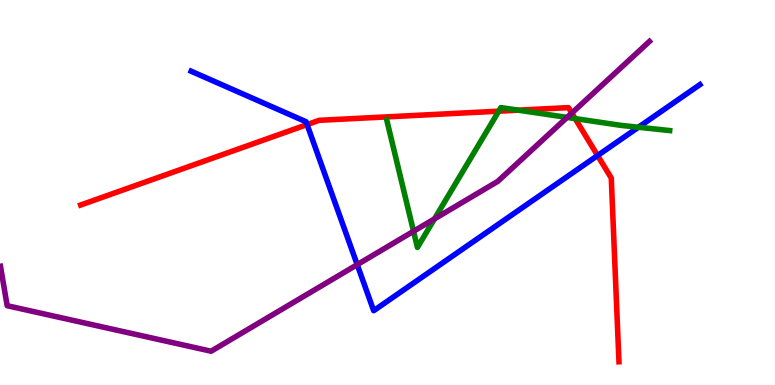[{'lines': ['blue', 'red'], 'intersections': [{'x': 3.96, 'y': 6.76}, {'x': 7.71, 'y': 5.96}]}, {'lines': ['green', 'red'], 'intersections': [{'x': 6.44, 'y': 7.11}, {'x': 6.69, 'y': 7.14}, {'x': 7.42, 'y': 6.92}]}, {'lines': ['purple', 'red'], 'intersections': [{'x': 7.38, 'y': 7.06}]}, {'lines': ['blue', 'green'], 'intersections': [{'x': 8.24, 'y': 6.7}]}, {'lines': ['blue', 'purple'], 'intersections': [{'x': 4.61, 'y': 3.13}]}, {'lines': ['green', 'purple'], 'intersections': [{'x': 5.34, 'y': 3.99}, {'x': 5.61, 'y': 4.31}, {'x': 7.32, 'y': 6.95}]}]